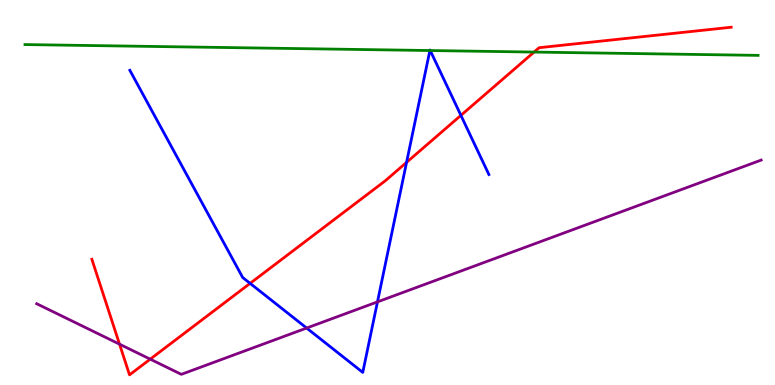[{'lines': ['blue', 'red'], 'intersections': [{'x': 3.23, 'y': 2.64}, {'x': 5.25, 'y': 5.78}, {'x': 5.95, 'y': 7.0}]}, {'lines': ['green', 'red'], 'intersections': [{'x': 6.89, 'y': 8.65}]}, {'lines': ['purple', 'red'], 'intersections': [{'x': 1.54, 'y': 1.06}, {'x': 1.94, 'y': 0.671}]}, {'lines': ['blue', 'green'], 'intersections': [{'x': 5.55, 'y': 8.69}, {'x': 5.55, 'y': 8.69}]}, {'lines': ['blue', 'purple'], 'intersections': [{'x': 3.96, 'y': 1.48}, {'x': 4.87, 'y': 2.16}]}, {'lines': ['green', 'purple'], 'intersections': []}]